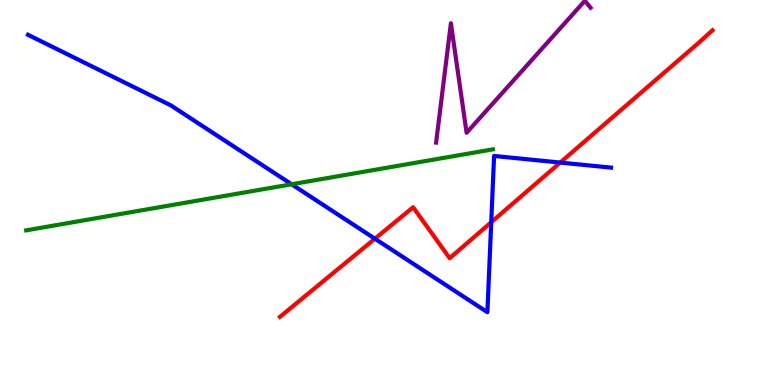[{'lines': ['blue', 'red'], 'intersections': [{'x': 4.84, 'y': 3.8}, {'x': 6.34, 'y': 4.23}, {'x': 7.23, 'y': 5.78}]}, {'lines': ['green', 'red'], 'intersections': []}, {'lines': ['purple', 'red'], 'intersections': []}, {'lines': ['blue', 'green'], 'intersections': [{'x': 3.76, 'y': 5.21}]}, {'lines': ['blue', 'purple'], 'intersections': []}, {'lines': ['green', 'purple'], 'intersections': []}]